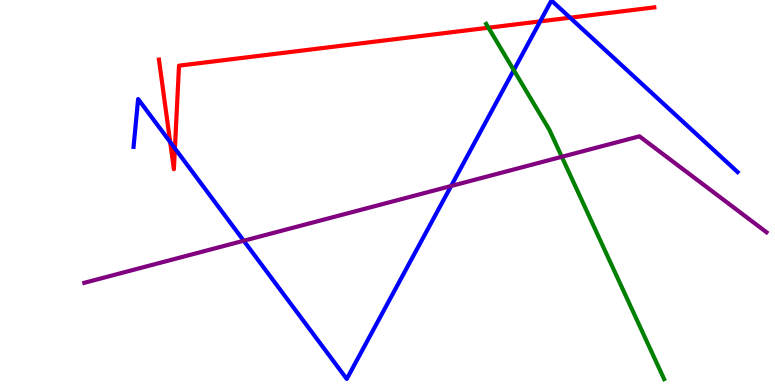[{'lines': ['blue', 'red'], 'intersections': [{'x': 2.2, 'y': 6.31}, {'x': 2.26, 'y': 6.15}, {'x': 6.97, 'y': 9.44}, {'x': 7.36, 'y': 9.54}]}, {'lines': ['green', 'red'], 'intersections': [{'x': 6.3, 'y': 9.28}]}, {'lines': ['purple', 'red'], 'intersections': []}, {'lines': ['blue', 'green'], 'intersections': [{'x': 6.63, 'y': 8.18}]}, {'lines': ['blue', 'purple'], 'intersections': [{'x': 3.14, 'y': 3.75}, {'x': 5.82, 'y': 5.17}]}, {'lines': ['green', 'purple'], 'intersections': [{'x': 7.25, 'y': 5.93}]}]